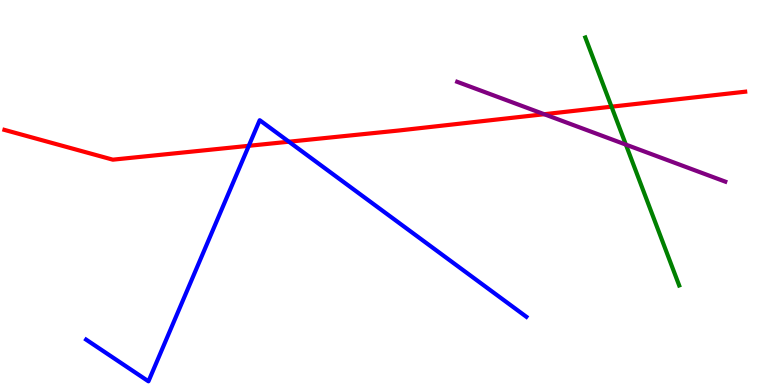[{'lines': ['blue', 'red'], 'intersections': [{'x': 3.21, 'y': 6.21}, {'x': 3.73, 'y': 6.32}]}, {'lines': ['green', 'red'], 'intersections': [{'x': 7.89, 'y': 7.23}]}, {'lines': ['purple', 'red'], 'intersections': [{'x': 7.02, 'y': 7.03}]}, {'lines': ['blue', 'green'], 'intersections': []}, {'lines': ['blue', 'purple'], 'intersections': []}, {'lines': ['green', 'purple'], 'intersections': [{'x': 8.08, 'y': 6.24}]}]